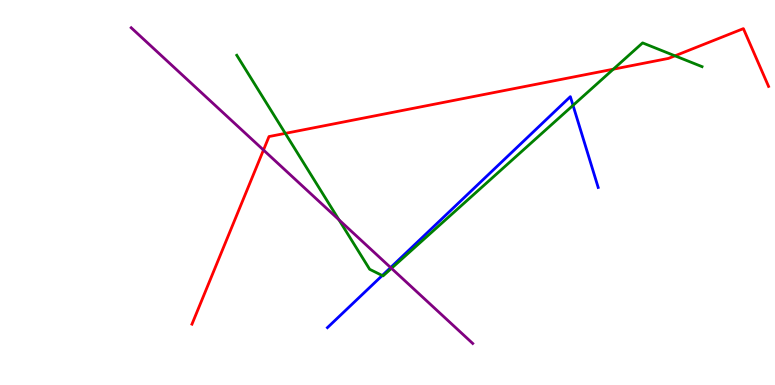[{'lines': ['blue', 'red'], 'intersections': []}, {'lines': ['green', 'red'], 'intersections': [{'x': 3.68, 'y': 6.54}, {'x': 7.91, 'y': 8.2}, {'x': 8.71, 'y': 8.55}]}, {'lines': ['purple', 'red'], 'intersections': [{'x': 3.4, 'y': 6.1}]}, {'lines': ['blue', 'green'], 'intersections': [{'x': 4.93, 'y': 2.84}, {'x': 7.39, 'y': 7.26}]}, {'lines': ['blue', 'purple'], 'intersections': [{'x': 5.04, 'y': 3.05}]}, {'lines': ['green', 'purple'], 'intersections': [{'x': 4.37, 'y': 4.29}, {'x': 5.05, 'y': 3.03}]}]